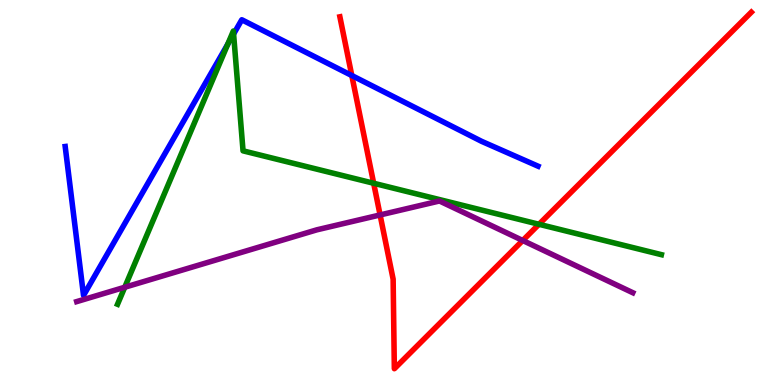[{'lines': ['blue', 'red'], 'intersections': [{'x': 4.54, 'y': 8.04}]}, {'lines': ['green', 'red'], 'intersections': [{'x': 4.82, 'y': 5.24}, {'x': 6.95, 'y': 4.17}]}, {'lines': ['purple', 'red'], 'intersections': [{'x': 4.9, 'y': 4.42}, {'x': 6.75, 'y': 3.75}]}, {'lines': ['blue', 'green'], 'intersections': [{'x': 2.94, 'y': 8.85}, {'x': 3.01, 'y': 9.12}]}, {'lines': ['blue', 'purple'], 'intersections': []}, {'lines': ['green', 'purple'], 'intersections': [{'x': 1.61, 'y': 2.54}]}]